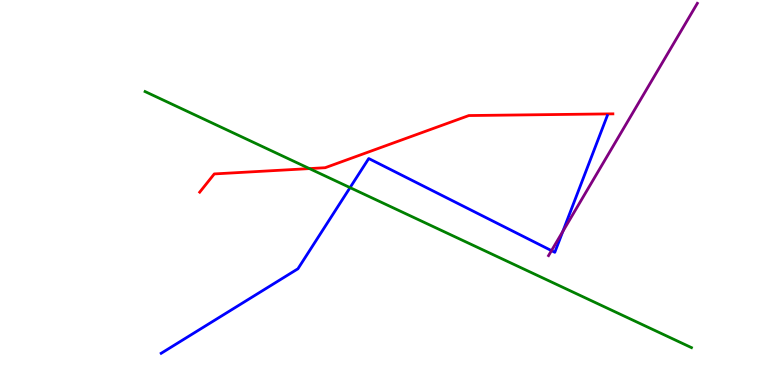[{'lines': ['blue', 'red'], 'intersections': []}, {'lines': ['green', 'red'], 'intersections': [{'x': 3.99, 'y': 5.62}]}, {'lines': ['purple', 'red'], 'intersections': []}, {'lines': ['blue', 'green'], 'intersections': [{'x': 4.52, 'y': 5.13}]}, {'lines': ['blue', 'purple'], 'intersections': [{'x': 7.12, 'y': 3.49}, {'x': 7.26, 'y': 3.99}]}, {'lines': ['green', 'purple'], 'intersections': []}]